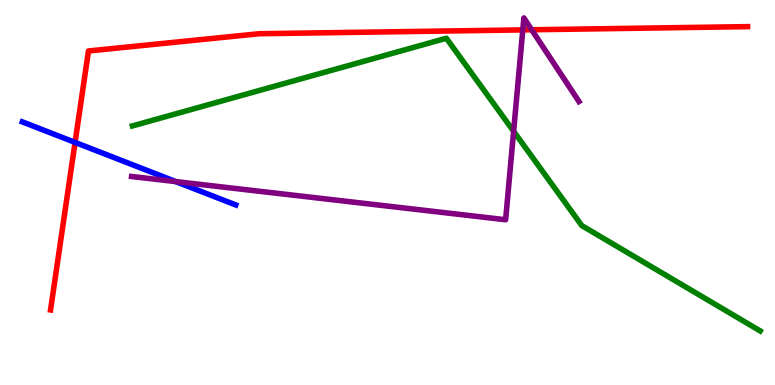[{'lines': ['blue', 'red'], 'intersections': [{'x': 0.969, 'y': 6.3}]}, {'lines': ['green', 'red'], 'intersections': []}, {'lines': ['purple', 'red'], 'intersections': [{'x': 6.75, 'y': 9.22}, {'x': 6.86, 'y': 9.23}]}, {'lines': ['blue', 'green'], 'intersections': []}, {'lines': ['blue', 'purple'], 'intersections': [{'x': 2.27, 'y': 5.28}]}, {'lines': ['green', 'purple'], 'intersections': [{'x': 6.63, 'y': 6.59}]}]